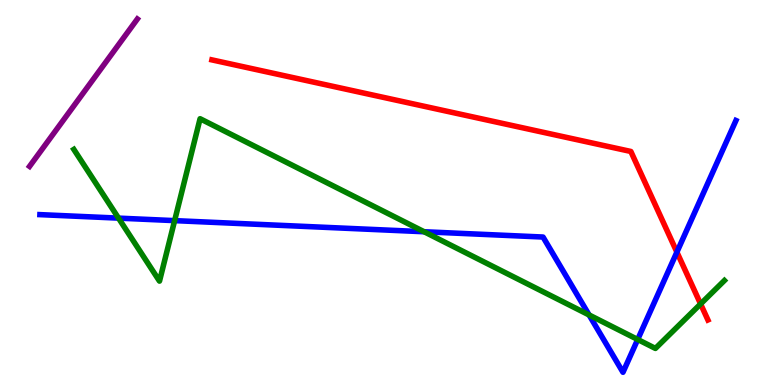[{'lines': ['blue', 'red'], 'intersections': [{'x': 8.73, 'y': 3.45}]}, {'lines': ['green', 'red'], 'intersections': [{'x': 9.04, 'y': 2.11}]}, {'lines': ['purple', 'red'], 'intersections': []}, {'lines': ['blue', 'green'], 'intersections': [{'x': 1.53, 'y': 4.33}, {'x': 2.25, 'y': 4.27}, {'x': 5.47, 'y': 3.98}, {'x': 7.6, 'y': 1.82}, {'x': 8.23, 'y': 1.18}]}, {'lines': ['blue', 'purple'], 'intersections': []}, {'lines': ['green', 'purple'], 'intersections': []}]